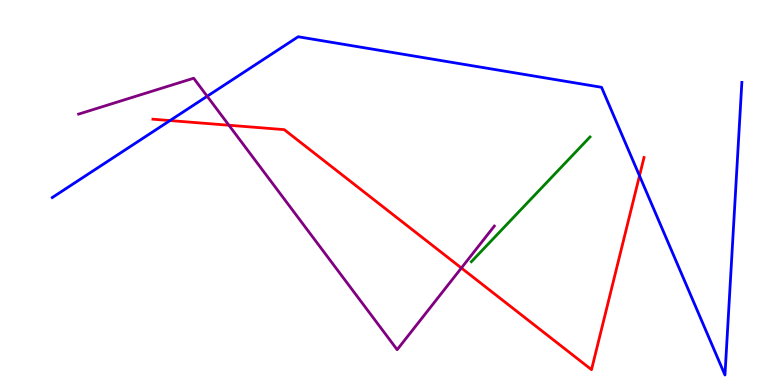[{'lines': ['blue', 'red'], 'intersections': [{'x': 2.19, 'y': 6.87}, {'x': 8.25, 'y': 5.43}]}, {'lines': ['green', 'red'], 'intersections': []}, {'lines': ['purple', 'red'], 'intersections': [{'x': 2.95, 'y': 6.75}, {'x': 5.95, 'y': 3.04}]}, {'lines': ['blue', 'green'], 'intersections': []}, {'lines': ['blue', 'purple'], 'intersections': [{'x': 2.67, 'y': 7.5}]}, {'lines': ['green', 'purple'], 'intersections': []}]